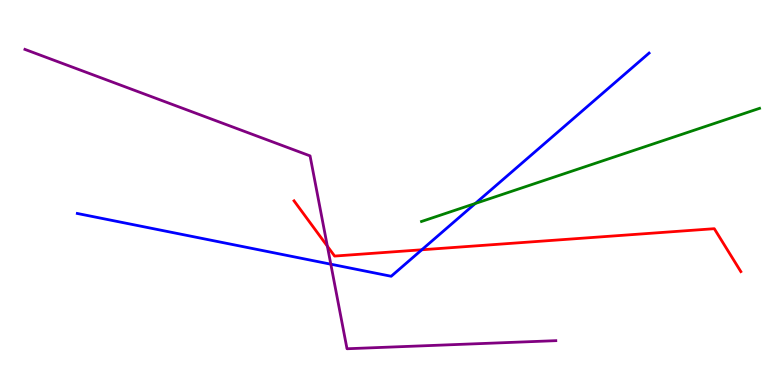[{'lines': ['blue', 'red'], 'intersections': [{'x': 5.44, 'y': 3.51}]}, {'lines': ['green', 'red'], 'intersections': []}, {'lines': ['purple', 'red'], 'intersections': [{'x': 4.22, 'y': 3.61}]}, {'lines': ['blue', 'green'], 'intersections': [{'x': 6.13, 'y': 4.71}]}, {'lines': ['blue', 'purple'], 'intersections': [{'x': 4.27, 'y': 3.14}]}, {'lines': ['green', 'purple'], 'intersections': []}]